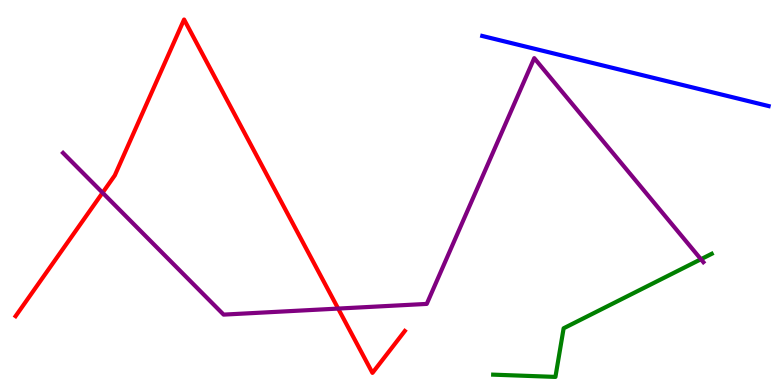[{'lines': ['blue', 'red'], 'intersections': []}, {'lines': ['green', 'red'], 'intersections': []}, {'lines': ['purple', 'red'], 'intersections': [{'x': 1.32, 'y': 4.99}, {'x': 4.36, 'y': 1.99}]}, {'lines': ['blue', 'green'], 'intersections': []}, {'lines': ['blue', 'purple'], 'intersections': []}, {'lines': ['green', 'purple'], 'intersections': [{'x': 9.04, 'y': 3.27}]}]